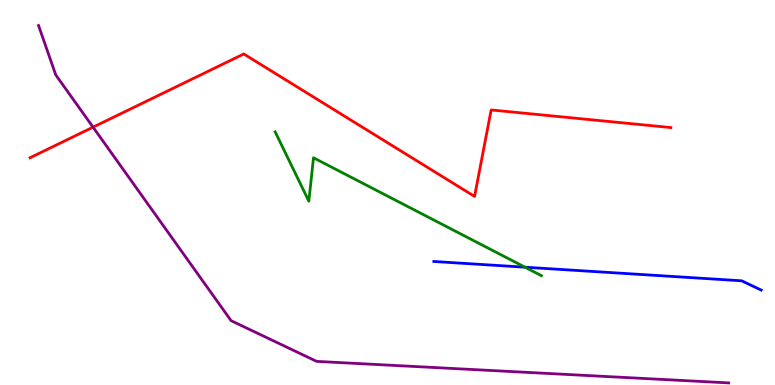[{'lines': ['blue', 'red'], 'intersections': []}, {'lines': ['green', 'red'], 'intersections': []}, {'lines': ['purple', 'red'], 'intersections': [{'x': 1.2, 'y': 6.7}]}, {'lines': ['blue', 'green'], 'intersections': [{'x': 6.77, 'y': 3.06}]}, {'lines': ['blue', 'purple'], 'intersections': []}, {'lines': ['green', 'purple'], 'intersections': []}]